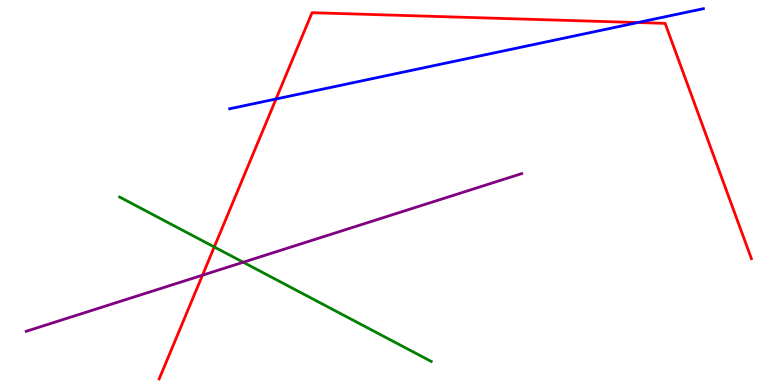[{'lines': ['blue', 'red'], 'intersections': [{'x': 3.56, 'y': 7.43}, {'x': 8.23, 'y': 9.41}]}, {'lines': ['green', 'red'], 'intersections': [{'x': 2.76, 'y': 3.59}]}, {'lines': ['purple', 'red'], 'intersections': [{'x': 2.61, 'y': 2.85}]}, {'lines': ['blue', 'green'], 'intersections': []}, {'lines': ['blue', 'purple'], 'intersections': []}, {'lines': ['green', 'purple'], 'intersections': [{'x': 3.14, 'y': 3.19}]}]